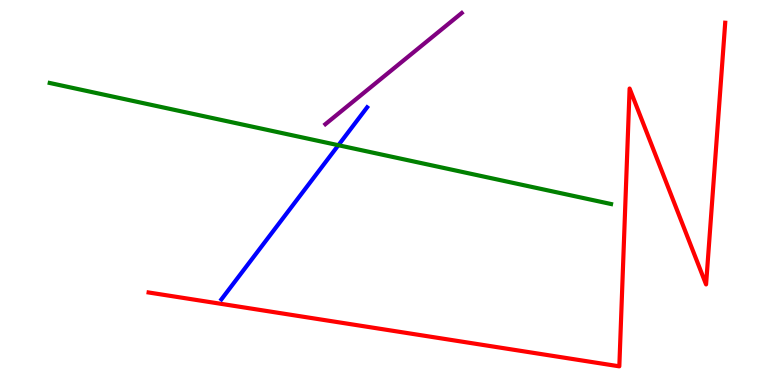[{'lines': ['blue', 'red'], 'intersections': []}, {'lines': ['green', 'red'], 'intersections': []}, {'lines': ['purple', 'red'], 'intersections': []}, {'lines': ['blue', 'green'], 'intersections': [{'x': 4.37, 'y': 6.23}]}, {'lines': ['blue', 'purple'], 'intersections': []}, {'lines': ['green', 'purple'], 'intersections': []}]